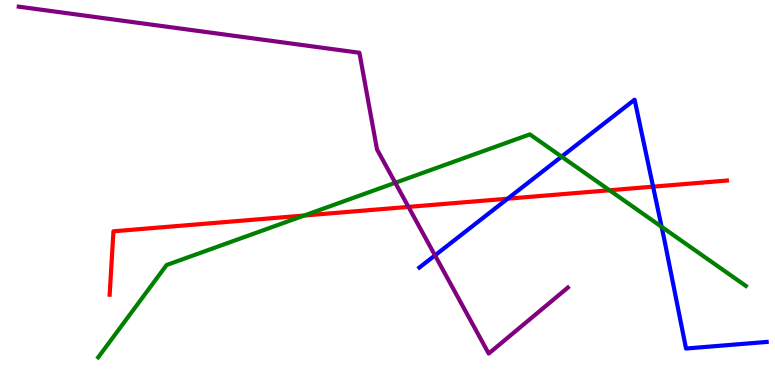[{'lines': ['blue', 'red'], 'intersections': [{'x': 6.55, 'y': 4.84}, {'x': 8.43, 'y': 5.15}]}, {'lines': ['green', 'red'], 'intersections': [{'x': 3.93, 'y': 4.4}, {'x': 7.86, 'y': 5.06}]}, {'lines': ['purple', 'red'], 'intersections': [{'x': 5.27, 'y': 4.63}]}, {'lines': ['blue', 'green'], 'intersections': [{'x': 7.25, 'y': 5.93}, {'x': 8.54, 'y': 4.11}]}, {'lines': ['blue', 'purple'], 'intersections': [{'x': 5.61, 'y': 3.37}]}, {'lines': ['green', 'purple'], 'intersections': [{'x': 5.1, 'y': 5.25}]}]